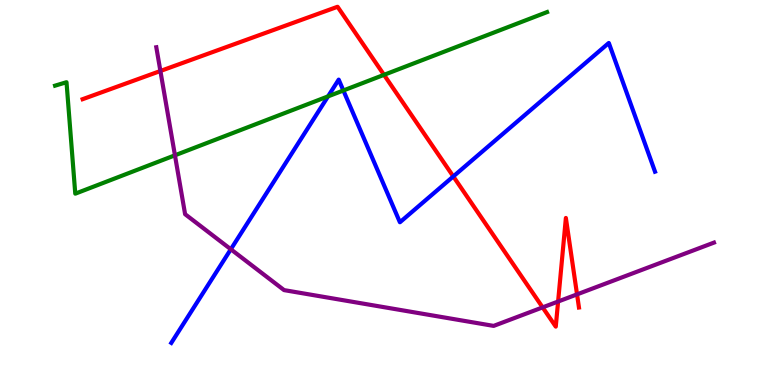[{'lines': ['blue', 'red'], 'intersections': [{'x': 5.85, 'y': 5.42}]}, {'lines': ['green', 'red'], 'intersections': [{'x': 4.95, 'y': 8.06}]}, {'lines': ['purple', 'red'], 'intersections': [{'x': 2.07, 'y': 8.16}, {'x': 7.0, 'y': 2.02}, {'x': 7.2, 'y': 2.17}, {'x': 7.45, 'y': 2.35}]}, {'lines': ['blue', 'green'], 'intersections': [{'x': 4.23, 'y': 7.5}, {'x': 4.43, 'y': 7.65}]}, {'lines': ['blue', 'purple'], 'intersections': [{'x': 2.98, 'y': 3.53}]}, {'lines': ['green', 'purple'], 'intersections': [{'x': 2.26, 'y': 5.97}]}]